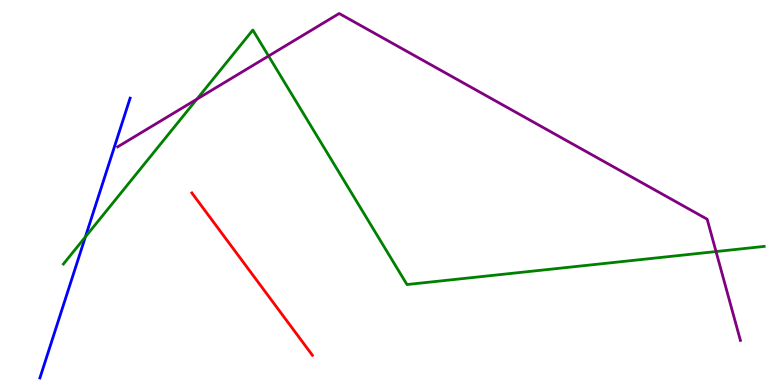[{'lines': ['blue', 'red'], 'intersections': []}, {'lines': ['green', 'red'], 'intersections': []}, {'lines': ['purple', 'red'], 'intersections': []}, {'lines': ['blue', 'green'], 'intersections': [{'x': 1.1, 'y': 3.85}]}, {'lines': ['blue', 'purple'], 'intersections': []}, {'lines': ['green', 'purple'], 'intersections': [{'x': 2.54, 'y': 7.42}, {'x': 3.47, 'y': 8.55}, {'x': 9.24, 'y': 3.47}]}]